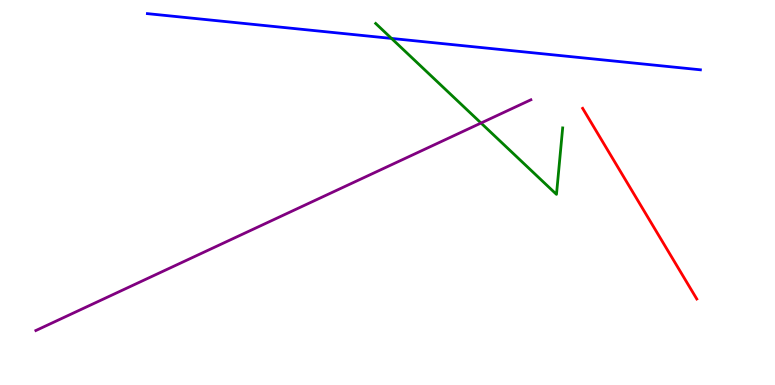[{'lines': ['blue', 'red'], 'intersections': []}, {'lines': ['green', 'red'], 'intersections': []}, {'lines': ['purple', 'red'], 'intersections': []}, {'lines': ['blue', 'green'], 'intersections': [{'x': 5.05, 'y': 9.0}]}, {'lines': ['blue', 'purple'], 'intersections': []}, {'lines': ['green', 'purple'], 'intersections': [{'x': 6.21, 'y': 6.8}]}]